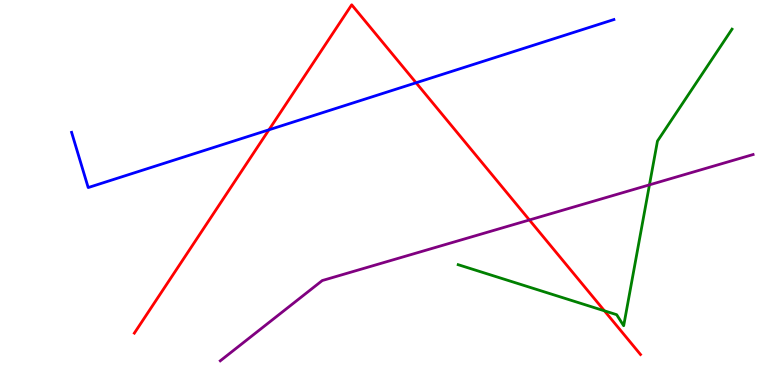[{'lines': ['blue', 'red'], 'intersections': [{'x': 3.47, 'y': 6.63}, {'x': 5.37, 'y': 7.85}]}, {'lines': ['green', 'red'], 'intersections': [{'x': 7.8, 'y': 1.93}]}, {'lines': ['purple', 'red'], 'intersections': [{'x': 6.83, 'y': 4.29}]}, {'lines': ['blue', 'green'], 'intersections': []}, {'lines': ['blue', 'purple'], 'intersections': []}, {'lines': ['green', 'purple'], 'intersections': [{'x': 8.38, 'y': 5.2}]}]